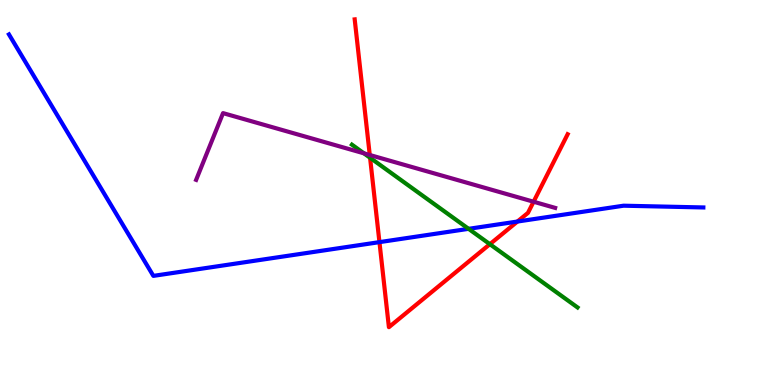[{'lines': ['blue', 'red'], 'intersections': [{'x': 4.9, 'y': 3.71}, {'x': 6.68, 'y': 4.25}]}, {'lines': ['green', 'red'], 'intersections': [{'x': 4.78, 'y': 5.9}, {'x': 6.32, 'y': 3.66}]}, {'lines': ['purple', 'red'], 'intersections': [{'x': 4.77, 'y': 5.97}, {'x': 6.88, 'y': 4.76}]}, {'lines': ['blue', 'green'], 'intersections': [{'x': 6.05, 'y': 4.06}]}, {'lines': ['blue', 'purple'], 'intersections': []}, {'lines': ['green', 'purple'], 'intersections': [{'x': 4.7, 'y': 6.02}]}]